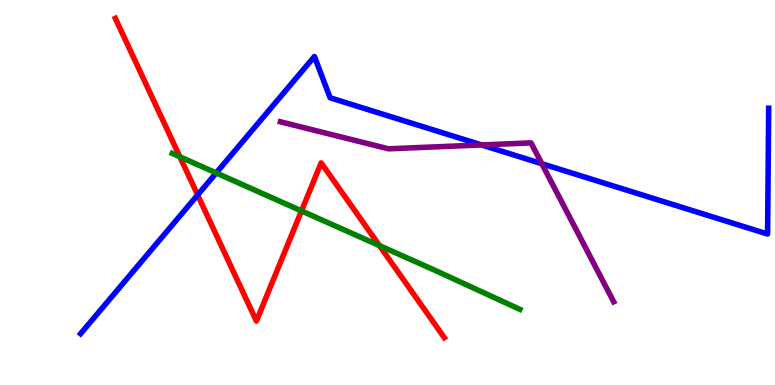[{'lines': ['blue', 'red'], 'intersections': [{'x': 2.55, 'y': 4.94}]}, {'lines': ['green', 'red'], 'intersections': [{'x': 2.32, 'y': 5.93}, {'x': 3.89, 'y': 4.52}, {'x': 4.9, 'y': 3.62}]}, {'lines': ['purple', 'red'], 'intersections': []}, {'lines': ['blue', 'green'], 'intersections': [{'x': 2.79, 'y': 5.51}]}, {'lines': ['blue', 'purple'], 'intersections': [{'x': 6.21, 'y': 6.24}, {'x': 6.99, 'y': 5.75}]}, {'lines': ['green', 'purple'], 'intersections': []}]